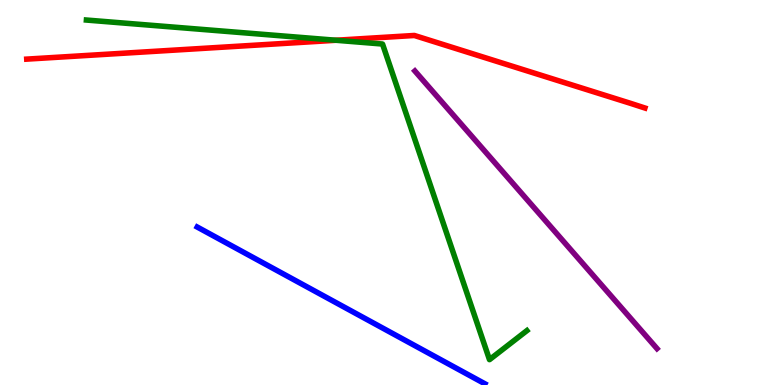[{'lines': ['blue', 'red'], 'intersections': []}, {'lines': ['green', 'red'], 'intersections': [{'x': 4.33, 'y': 8.95}]}, {'lines': ['purple', 'red'], 'intersections': []}, {'lines': ['blue', 'green'], 'intersections': []}, {'lines': ['blue', 'purple'], 'intersections': []}, {'lines': ['green', 'purple'], 'intersections': []}]